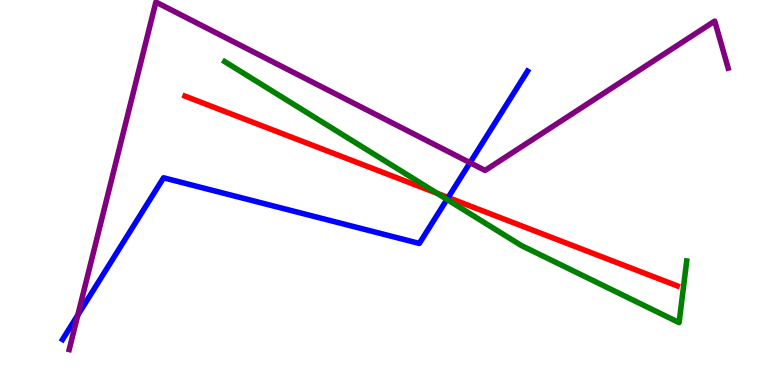[{'lines': ['blue', 'red'], 'intersections': [{'x': 5.78, 'y': 4.87}]}, {'lines': ['green', 'red'], 'intersections': [{'x': 5.64, 'y': 4.98}]}, {'lines': ['purple', 'red'], 'intersections': []}, {'lines': ['blue', 'green'], 'intersections': [{'x': 5.77, 'y': 4.82}]}, {'lines': ['blue', 'purple'], 'intersections': [{'x': 1.0, 'y': 1.82}, {'x': 6.06, 'y': 5.77}]}, {'lines': ['green', 'purple'], 'intersections': []}]